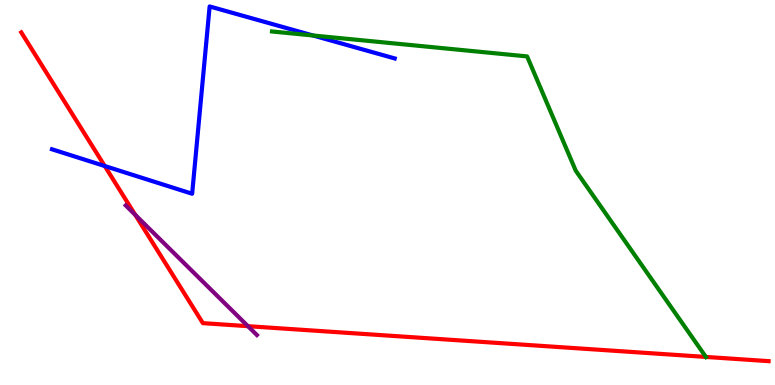[{'lines': ['blue', 'red'], 'intersections': [{'x': 1.35, 'y': 5.69}]}, {'lines': ['green', 'red'], 'intersections': [{'x': 9.11, 'y': 0.729}]}, {'lines': ['purple', 'red'], 'intersections': [{'x': 1.74, 'y': 4.42}, {'x': 3.2, 'y': 1.53}]}, {'lines': ['blue', 'green'], 'intersections': [{'x': 4.04, 'y': 9.08}]}, {'lines': ['blue', 'purple'], 'intersections': []}, {'lines': ['green', 'purple'], 'intersections': []}]